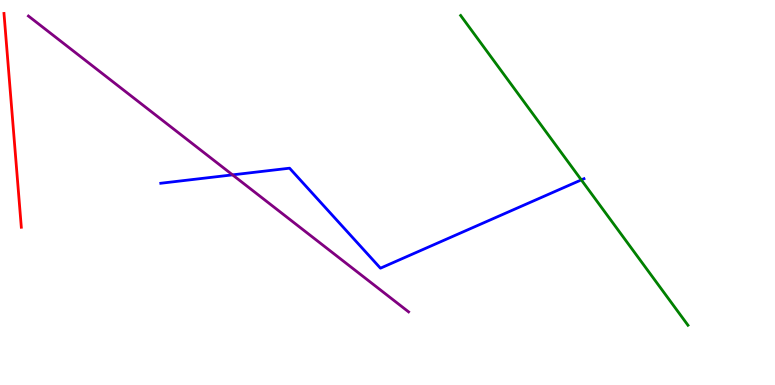[{'lines': ['blue', 'red'], 'intersections': []}, {'lines': ['green', 'red'], 'intersections': []}, {'lines': ['purple', 'red'], 'intersections': []}, {'lines': ['blue', 'green'], 'intersections': [{'x': 7.5, 'y': 5.33}]}, {'lines': ['blue', 'purple'], 'intersections': [{'x': 3.0, 'y': 5.46}]}, {'lines': ['green', 'purple'], 'intersections': []}]